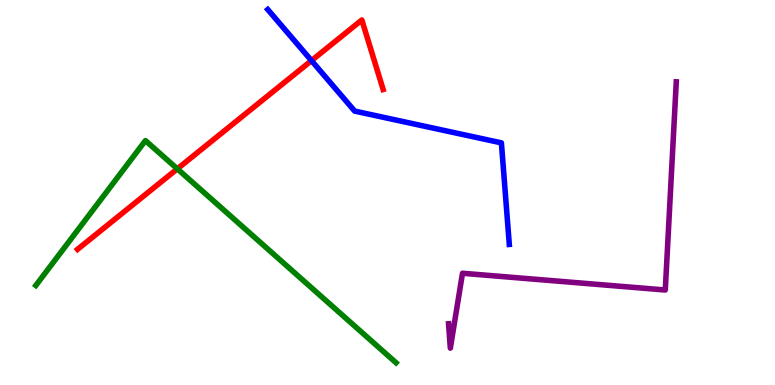[{'lines': ['blue', 'red'], 'intersections': [{'x': 4.02, 'y': 8.43}]}, {'lines': ['green', 'red'], 'intersections': [{'x': 2.29, 'y': 5.61}]}, {'lines': ['purple', 'red'], 'intersections': []}, {'lines': ['blue', 'green'], 'intersections': []}, {'lines': ['blue', 'purple'], 'intersections': []}, {'lines': ['green', 'purple'], 'intersections': []}]